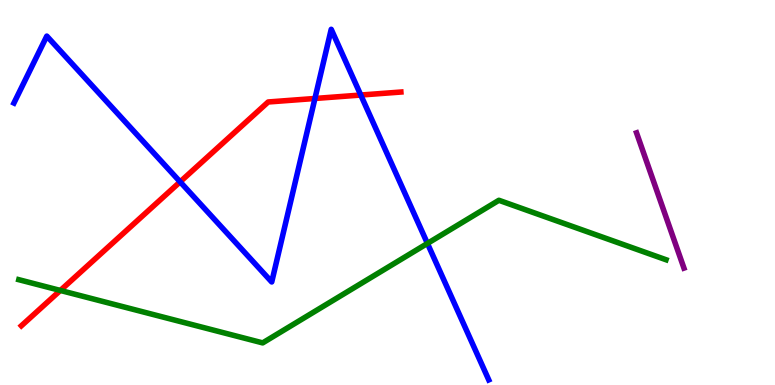[{'lines': ['blue', 'red'], 'intersections': [{'x': 2.32, 'y': 5.28}, {'x': 4.06, 'y': 7.44}, {'x': 4.65, 'y': 7.53}]}, {'lines': ['green', 'red'], 'intersections': [{'x': 0.779, 'y': 2.46}]}, {'lines': ['purple', 'red'], 'intersections': []}, {'lines': ['blue', 'green'], 'intersections': [{'x': 5.52, 'y': 3.68}]}, {'lines': ['blue', 'purple'], 'intersections': []}, {'lines': ['green', 'purple'], 'intersections': []}]